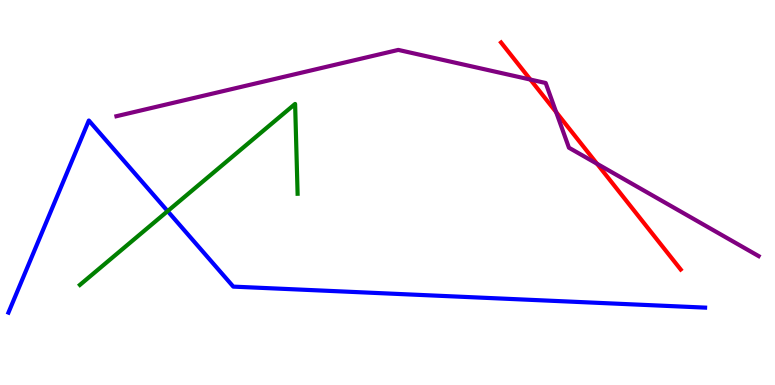[{'lines': ['blue', 'red'], 'intersections': []}, {'lines': ['green', 'red'], 'intersections': []}, {'lines': ['purple', 'red'], 'intersections': [{'x': 6.84, 'y': 7.93}, {'x': 7.18, 'y': 7.09}, {'x': 7.7, 'y': 5.75}]}, {'lines': ['blue', 'green'], 'intersections': [{'x': 2.16, 'y': 4.52}]}, {'lines': ['blue', 'purple'], 'intersections': []}, {'lines': ['green', 'purple'], 'intersections': []}]